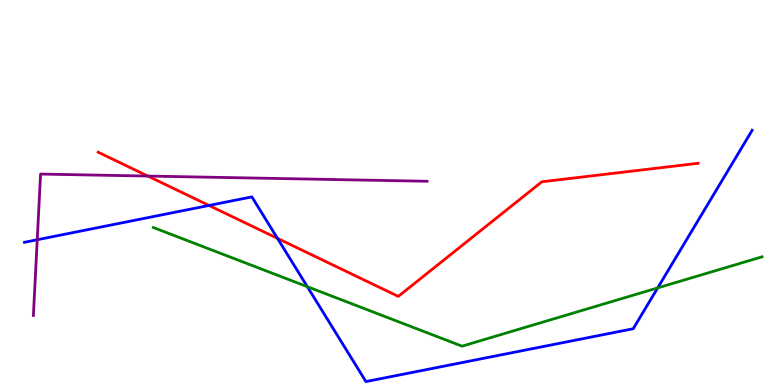[{'lines': ['blue', 'red'], 'intersections': [{'x': 2.7, 'y': 4.66}, {'x': 3.58, 'y': 3.81}]}, {'lines': ['green', 'red'], 'intersections': []}, {'lines': ['purple', 'red'], 'intersections': [{'x': 1.91, 'y': 5.43}]}, {'lines': ['blue', 'green'], 'intersections': [{'x': 3.97, 'y': 2.55}, {'x': 8.49, 'y': 2.52}]}, {'lines': ['blue', 'purple'], 'intersections': [{'x': 0.48, 'y': 3.77}]}, {'lines': ['green', 'purple'], 'intersections': []}]